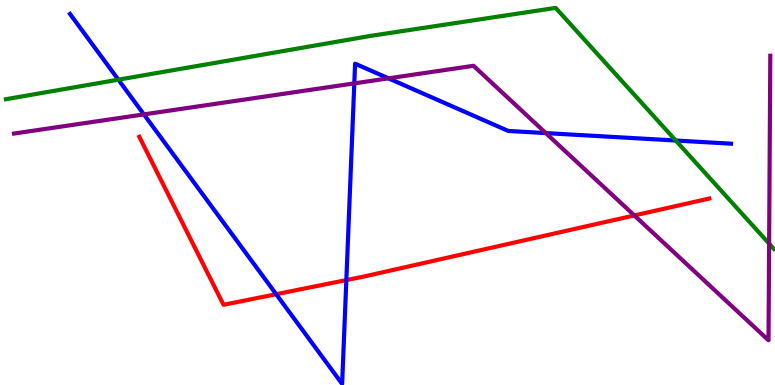[{'lines': ['blue', 'red'], 'intersections': [{'x': 3.56, 'y': 2.36}, {'x': 4.47, 'y': 2.73}]}, {'lines': ['green', 'red'], 'intersections': []}, {'lines': ['purple', 'red'], 'intersections': [{'x': 8.19, 'y': 4.4}]}, {'lines': ['blue', 'green'], 'intersections': [{'x': 1.53, 'y': 7.93}, {'x': 8.72, 'y': 6.35}]}, {'lines': ['blue', 'purple'], 'intersections': [{'x': 1.86, 'y': 7.03}, {'x': 4.57, 'y': 7.83}, {'x': 5.01, 'y': 7.97}, {'x': 7.04, 'y': 6.54}]}, {'lines': ['green', 'purple'], 'intersections': [{'x': 9.92, 'y': 3.67}]}]